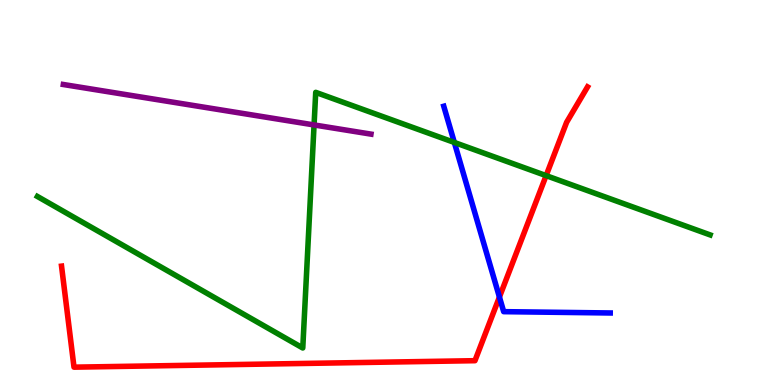[{'lines': ['blue', 'red'], 'intersections': [{'x': 6.44, 'y': 2.28}]}, {'lines': ['green', 'red'], 'intersections': [{'x': 7.05, 'y': 5.44}]}, {'lines': ['purple', 'red'], 'intersections': []}, {'lines': ['blue', 'green'], 'intersections': [{'x': 5.86, 'y': 6.3}]}, {'lines': ['blue', 'purple'], 'intersections': []}, {'lines': ['green', 'purple'], 'intersections': [{'x': 4.05, 'y': 6.75}]}]